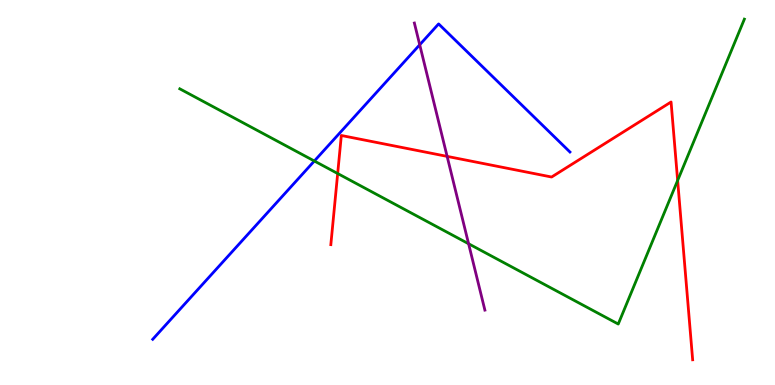[{'lines': ['blue', 'red'], 'intersections': []}, {'lines': ['green', 'red'], 'intersections': [{'x': 4.36, 'y': 5.49}, {'x': 8.74, 'y': 5.31}]}, {'lines': ['purple', 'red'], 'intersections': [{'x': 5.77, 'y': 5.94}]}, {'lines': ['blue', 'green'], 'intersections': [{'x': 4.06, 'y': 5.82}]}, {'lines': ['blue', 'purple'], 'intersections': [{'x': 5.42, 'y': 8.84}]}, {'lines': ['green', 'purple'], 'intersections': [{'x': 6.05, 'y': 3.67}]}]